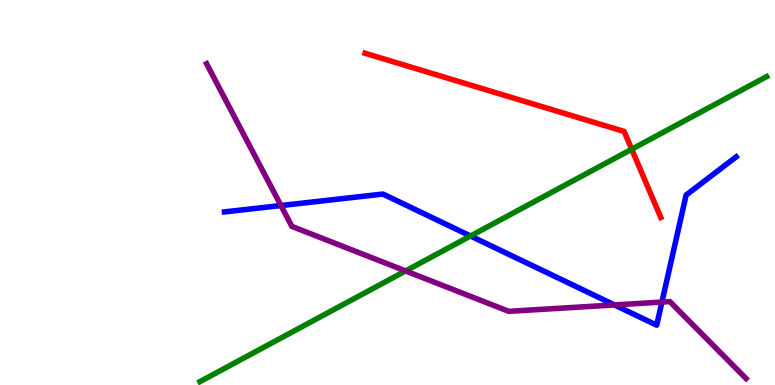[{'lines': ['blue', 'red'], 'intersections': []}, {'lines': ['green', 'red'], 'intersections': [{'x': 8.15, 'y': 6.12}]}, {'lines': ['purple', 'red'], 'intersections': []}, {'lines': ['blue', 'green'], 'intersections': [{'x': 6.07, 'y': 3.87}]}, {'lines': ['blue', 'purple'], 'intersections': [{'x': 3.63, 'y': 4.66}, {'x': 7.93, 'y': 2.08}, {'x': 8.54, 'y': 2.15}]}, {'lines': ['green', 'purple'], 'intersections': [{'x': 5.23, 'y': 2.96}]}]